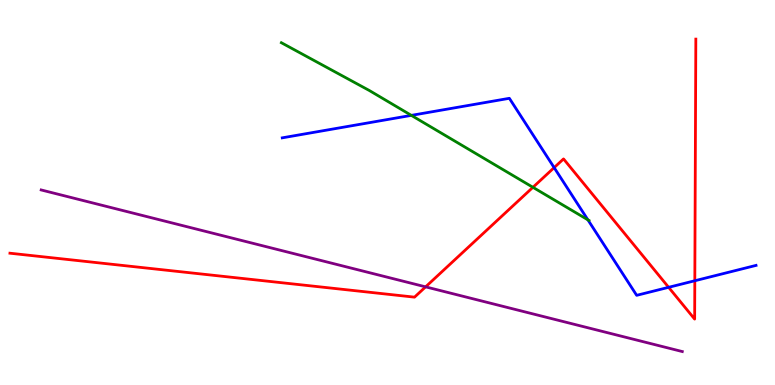[{'lines': ['blue', 'red'], 'intersections': [{'x': 7.15, 'y': 5.65}, {'x': 8.63, 'y': 2.54}, {'x': 8.97, 'y': 2.71}]}, {'lines': ['green', 'red'], 'intersections': [{'x': 6.88, 'y': 5.13}]}, {'lines': ['purple', 'red'], 'intersections': [{'x': 5.49, 'y': 2.55}]}, {'lines': ['blue', 'green'], 'intersections': [{'x': 5.31, 'y': 7.0}, {'x': 7.59, 'y': 4.29}]}, {'lines': ['blue', 'purple'], 'intersections': []}, {'lines': ['green', 'purple'], 'intersections': []}]